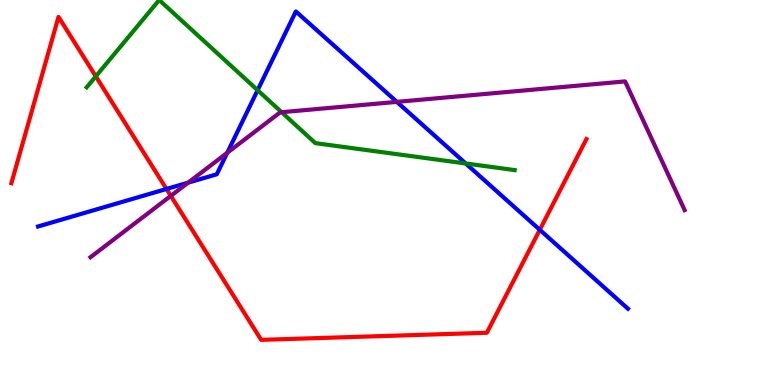[{'lines': ['blue', 'red'], 'intersections': [{'x': 2.15, 'y': 5.09}, {'x': 6.97, 'y': 4.03}]}, {'lines': ['green', 'red'], 'intersections': [{'x': 1.24, 'y': 8.02}]}, {'lines': ['purple', 'red'], 'intersections': [{'x': 2.2, 'y': 4.91}]}, {'lines': ['blue', 'green'], 'intersections': [{'x': 3.32, 'y': 7.66}, {'x': 6.01, 'y': 5.75}]}, {'lines': ['blue', 'purple'], 'intersections': [{'x': 2.43, 'y': 5.26}, {'x': 2.93, 'y': 6.03}, {'x': 5.12, 'y': 7.35}]}, {'lines': ['green', 'purple'], 'intersections': [{'x': 3.63, 'y': 7.09}]}]